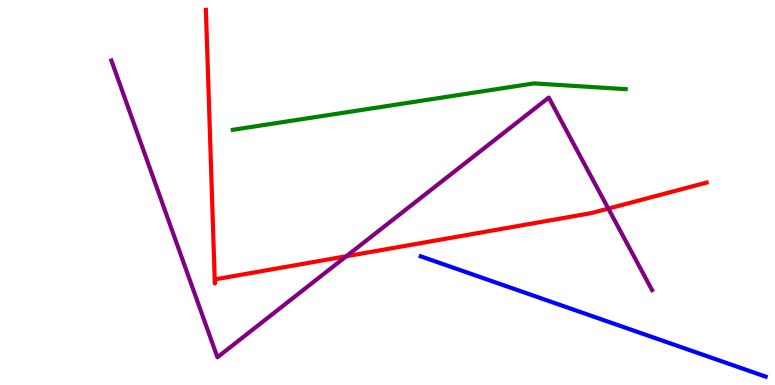[{'lines': ['blue', 'red'], 'intersections': []}, {'lines': ['green', 'red'], 'intersections': []}, {'lines': ['purple', 'red'], 'intersections': [{'x': 4.47, 'y': 3.34}, {'x': 7.85, 'y': 4.58}]}, {'lines': ['blue', 'green'], 'intersections': []}, {'lines': ['blue', 'purple'], 'intersections': []}, {'lines': ['green', 'purple'], 'intersections': []}]